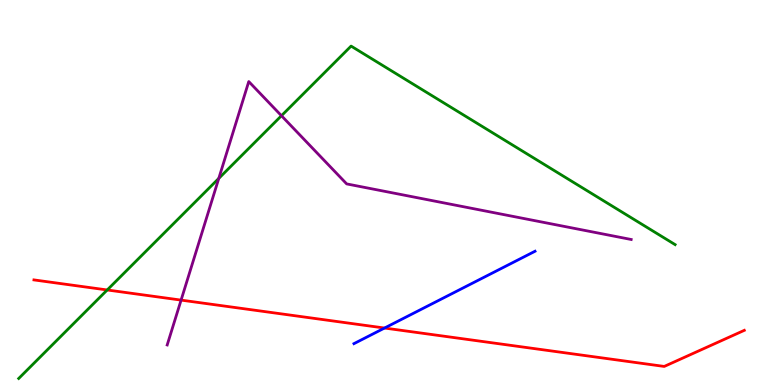[{'lines': ['blue', 'red'], 'intersections': [{'x': 4.96, 'y': 1.48}]}, {'lines': ['green', 'red'], 'intersections': [{'x': 1.38, 'y': 2.47}]}, {'lines': ['purple', 'red'], 'intersections': [{'x': 2.34, 'y': 2.2}]}, {'lines': ['blue', 'green'], 'intersections': []}, {'lines': ['blue', 'purple'], 'intersections': []}, {'lines': ['green', 'purple'], 'intersections': [{'x': 2.82, 'y': 5.37}, {'x': 3.63, 'y': 6.99}]}]